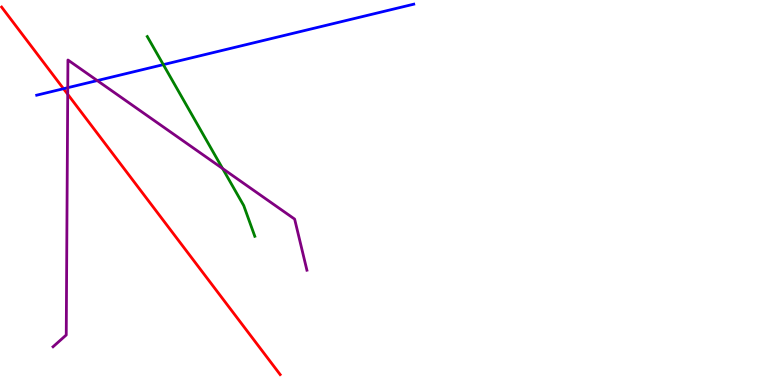[{'lines': ['blue', 'red'], 'intersections': [{'x': 0.819, 'y': 7.7}]}, {'lines': ['green', 'red'], 'intersections': []}, {'lines': ['purple', 'red'], 'intersections': [{'x': 0.874, 'y': 7.55}]}, {'lines': ['blue', 'green'], 'intersections': [{'x': 2.11, 'y': 8.32}]}, {'lines': ['blue', 'purple'], 'intersections': [{'x': 0.874, 'y': 7.72}, {'x': 1.25, 'y': 7.91}]}, {'lines': ['green', 'purple'], 'intersections': [{'x': 2.87, 'y': 5.62}]}]